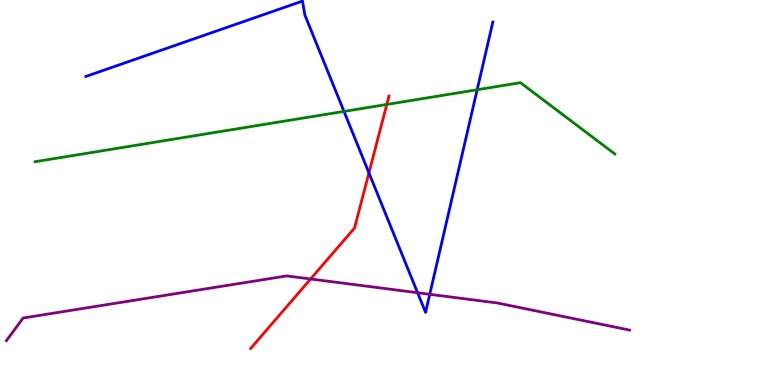[{'lines': ['blue', 'red'], 'intersections': [{'x': 4.76, 'y': 5.51}]}, {'lines': ['green', 'red'], 'intersections': [{'x': 4.99, 'y': 7.29}]}, {'lines': ['purple', 'red'], 'intersections': [{'x': 4.01, 'y': 2.75}]}, {'lines': ['blue', 'green'], 'intersections': [{'x': 4.44, 'y': 7.11}, {'x': 6.16, 'y': 7.67}]}, {'lines': ['blue', 'purple'], 'intersections': [{'x': 5.39, 'y': 2.4}, {'x': 5.55, 'y': 2.36}]}, {'lines': ['green', 'purple'], 'intersections': []}]